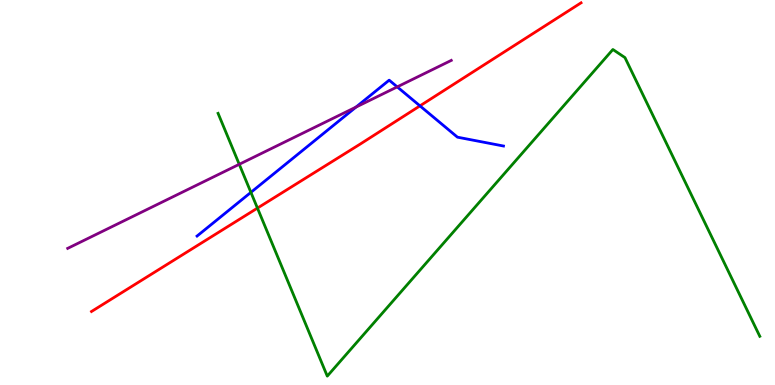[{'lines': ['blue', 'red'], 'intersections': [{'x': 5.42, 'y': 7.25}]}, {'lines': ['green', 'red'], 'intersections': [{'x': 3.32, 'y': 4.59}]}, {'lines': ['purple', 'red'], 'intersections': []}, {'lines': ['blue', 'green'], 'intersections': [{'x': 3.24, 'y': 5.0}]}, {'lines': ['blue', 'purple'], 'intersections': [{'x': 4.59, 'y': 7.22}, {'x': 5.13, 'y': 7.74}]}, {'lines': ['green', 'purple'], 'intersections': [{'x': 3.09, 'y': 5.73}]}]